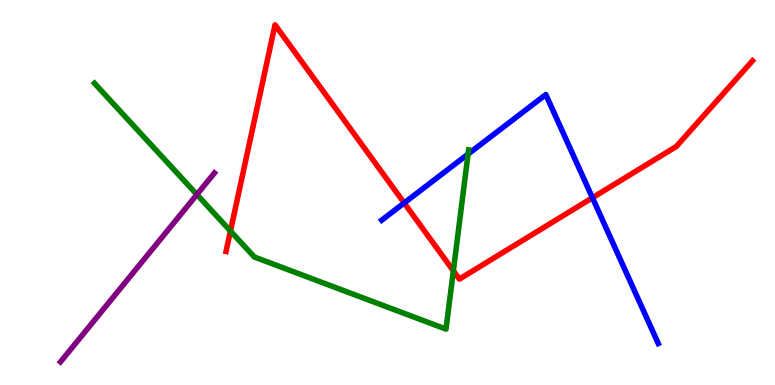[{'lines': ['blue', 'red'], 'intersections': [{'x': 5.22, 'y': 4.73}, {'x': 7.64, 'y': 4.86}]}, {'lines': ['green', 'red'], 'intersections': [{'x': 2.97, 'y': 4.0}, {'x': 5.85, 'y': 2.97}]}, {'lines': ['purple', 'red'], 'intersections': []}, {'lines': ['blue', 'green'], 'intersections': [{'x': 6.04, 'y': 6.0}]}, {'lines': ['blue', 'purple'], 'intersections': []}, {'lines': ['green', 'purple'], 'intersections': [{'x': 2.54, 'y': 4.95}]}]